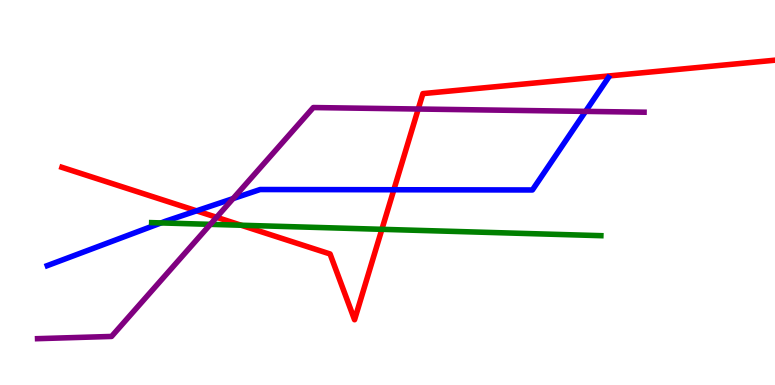[{'lines': ['blue', 'red'], 'intersections': [{'x': 2.54, 'y': 4.52}, {'x': 5.08, 'y': 5.07}]}, {'lines': ['green', 'red'], 'intersections': [{'x': 3.11, 'y': 4.15}, {'x': 4.93, 'y': 4.04}]}, {'lines': ['purple', 'red'], 'intersections': [{'x': 2.79, 'y': 4.36}, {'x': 5.4, 'y': 7.17}]}, {'lines': ['blue', 'green'], 'intersections': [{'x': 2.08, 'y': 4.21}]}, {'lines': ['blue', 'purple'], 'intersections': [{'x': 3.01, 'y': 4.84}, {'x': 7.56, 'y': 7.11}]}, {'lines': ['green', 'purple'], 'intersections': [{'x': 2.71, 'y': 4.17}]}]